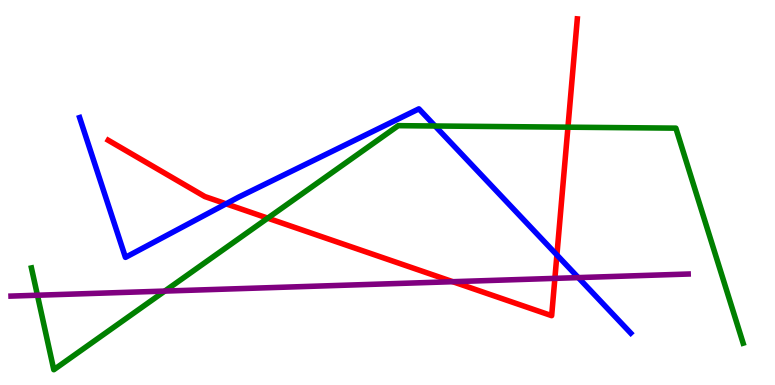[{'lines': ['blue', 'red'], 'intersections': [{'x': 2.92, 'y': 4.71}, {'x': 7.19, 'y': 3.38}]}, {'lines': ['green', 'red'], 'intersections': [{'x': 3.45, 'y': 4.33}, {'x': 7.33, 'y': 6.7}]}, {'lines': ['purple', 'red'], 'intersections': [{'x': 5.84, 'y': 2.68}, {'x': 7.16, 'y': 2.77}]}, {'lines': ['blue', 'green'], 'intersections': [{'x': 5.61, 'y': 6.73}]}, {'lines': ['blue', 'purple'], 'intersections': [{'x': 7.46, 'y': 2.79}]}, {'lines': ['green', 'purple'], 'intersections': [{'x': 0.483, 'y': 2.33}, {'x': 2.13, 'y': 2.44}]}]